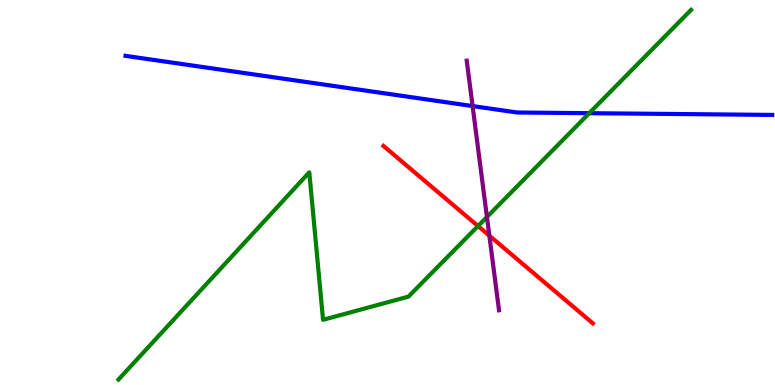[{'lines': ['blue', 'red'], 'intersections': []}, {'lines': ['green', 'red'], 'intersections': [{'x': 6.17, 'y': 4.13}]}, {'lines': ['purple', 'red'], 'intersections': [{'x': 6.31, 'y': 3.88}]}, {'lines': ['blue', 'green'], 'intersections': [{'x': 7.6, 'y': 7.06}]}, {'lines': ['blue', 'purple'], 'intersections': [{'x': 6.1, 'y': 7.25}]}, {'lines': ['green', 'purple'], 'intersections': [{'x': 6.28, 'y': 4.36}]}]